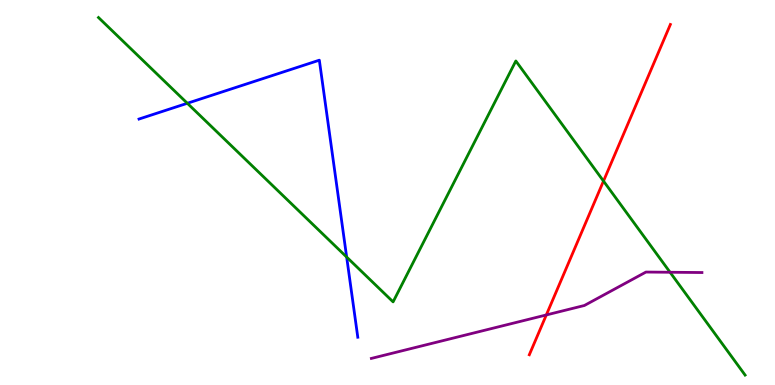[{'lines': ['blue', 'red'], 'intersections': []}, {'lines': ['green', 'red'], 'intersections': [{'x': 7.79, 'y': 5.3}]}, {'lines': ['purple', 'red'], 'intersections': [{'x': 7.05, 'y': 1.82}]}, {'lines': ['blue', 'green'], 'intersections': [{'x': 2.42, 'y': 7.32}, {'x': 4.47, 'y': 3.32}]}, {'lines': ['blue', 'purple'], 'intersections': []}, {'lines': ['green', 'purple'], 'intersections': [{'x': 8.65, 'y': 2.93}]}]